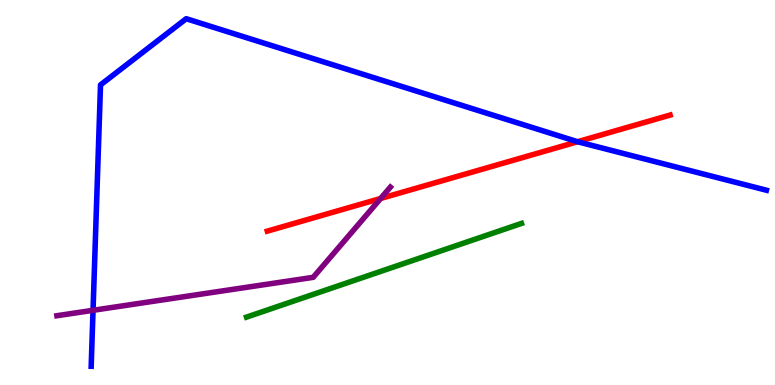[{'lines': ['blue', 'red'], 'intersections': [{'x': 7.45, 'y': 6.32}]}, {'lines': ['green', 'red'], 'intersections': []}, {'lines': ['purple', 'red'], 'intersections': [{'x': 4.91, 'y': 4.84}]}, {'lines': ['blue', 'green'], 'intersections': []}, {'lines': ['blue', 'purple'], 'intersections': [{'x': 1.2, 'y': 1.94}]}, {'lines': ['green', 'purple'], 'intersections': []}]